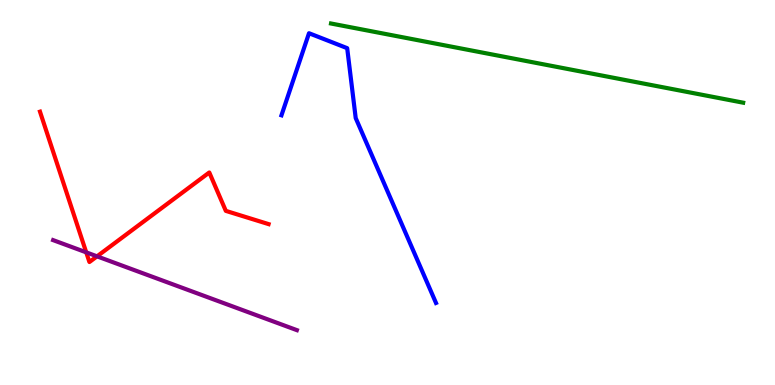[{'lines': ['blue', 'red'], 'intersections': []}, {'lines': ['green', 'red'], 'intersections': []}, {'lines': ['purple', 'red'], 'intersections': [{'x': 1.11, 'y': 3.45}, {'x': 1.25, 'y': 3.34}]}, {'lines': ['blue', 'green'], 'intersections': []}, {'lines': ['blue', 'purple'], 'intersections': []}, {'lines': ['green', 'purple'], 'intersections': []}]